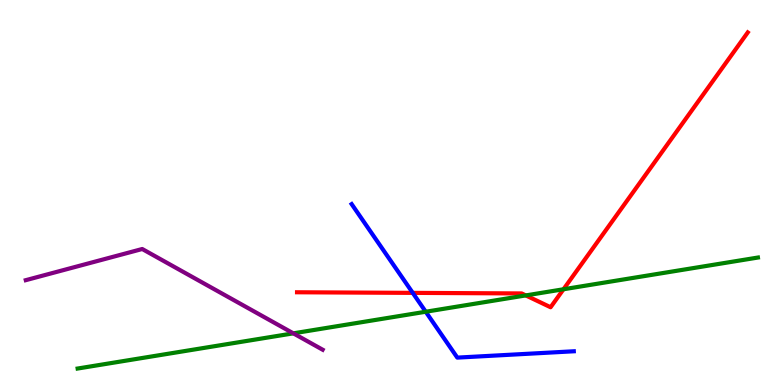[{'lines': ['blue', 'red'], 'intersections': [{'x': 5.33, 'y': 2.39}]}, {'lines': ['green', 'red'], 'intersections': [{'x': 6.78, 'y': 2.33}, {'x': 7.27, 'y': 2.49}]}, {'lines': ['purple', 'red'], 'intersections': []}, {'lines': ['blue', 'green'], 'intersections': [{'x': 5.49, 'y': 1.9}]}, {'lines': ['blue', 'purple'], 'intersections': []}, {'lines': ['green', 'purple'], 'intersections': [{'x': 3.78, 'y': 1.34}]}]